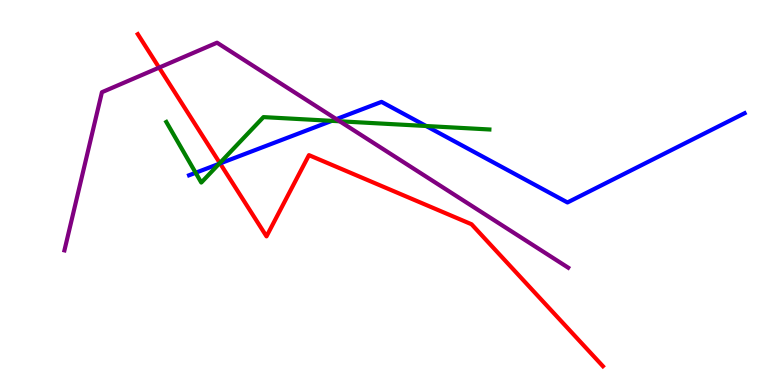[{'lines': ['blue', 'red'], 'intersections': [{'x': 2.84, 'y': 5.75}]}, {'lines': ['green', 'red'], 'intersections': [{'x': 2.84, 'y': 5.77}]}, {'lines': ['purple', 'red'], 'intersections': [{'x': 2.05, 'y': 8.24}]}, {'lines': ['blue', 'green'], 'intersections': [{'x': 2.52, 'y': 5.51}, {'x': 2.83, 'y': 5.74}, {'x': 4.28, 'y': 6.86}, {'x': 5.5, 'y': 6.73}]}, {'lines': ['blue', 'purple'], 'intersections': [{'x': 4.34, 'y': 6.91}]}, {'lines': ['green', 'purple'], 'intersections': [{'x': 4.38, 'y': 6.85}]}]